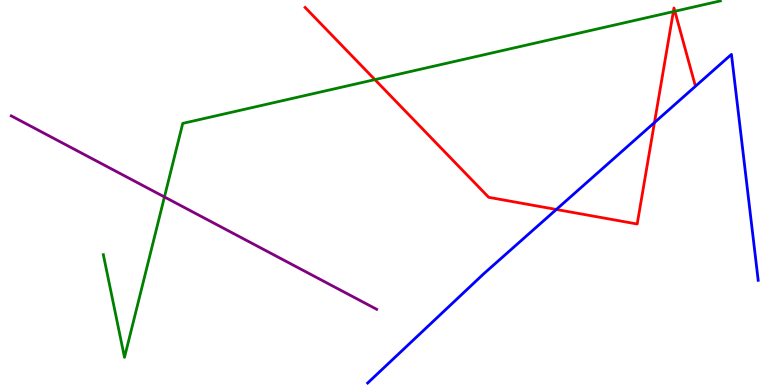[{'lines': ['blue', 'red'], 'intersections': [{'x': 7.18, 'y': 4.56}, {'x': 8.44, 'y': 6.82}]}, {'lines': ['green', 'red'], 'intersections': [{'x': 4.84, 'y': 7.93}, {'x': 8.69, 'y': 9.7}, {'x': 8.71, 'y': 9.71}]}, {'lines': ['purple', 'red'], 'intersections': []}, {'lines': ['blue', 'green'], 'intersections': []}, {'lines': ['blue', 'purple'], 'intersections': []}, {'lines': ['green', 'purple'], 'intersections': [{'x': 2.12, 'y': 4.88}]}]